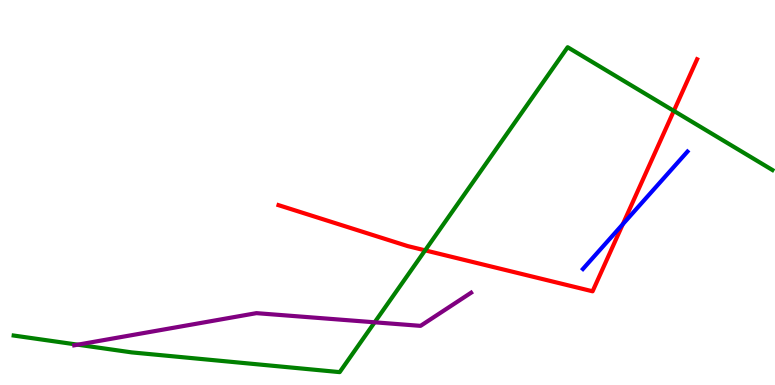[{'lines': ['blue', 'red'], 'intersections': [{'x': 8.04, 'y': 4.18}]}, {'lines': ['green', 'red'], 'intersections': [{'x': 5.49, 'y': 3.5}, {'x': 8.69, 'y': 7.12}]}, {'lines': ['purple', 'red'], 'intersections': []}, {'lines': ['blue', 'green'], 'intersections': []}, {'lines': ['blue', 'purple'], 'intersections': []}, {'lines': ['green', 'purple'], 'intersections': [{'x': 1.0, 'y': 1.05}, {'x': 4.83, 'y': 1.63}]}]